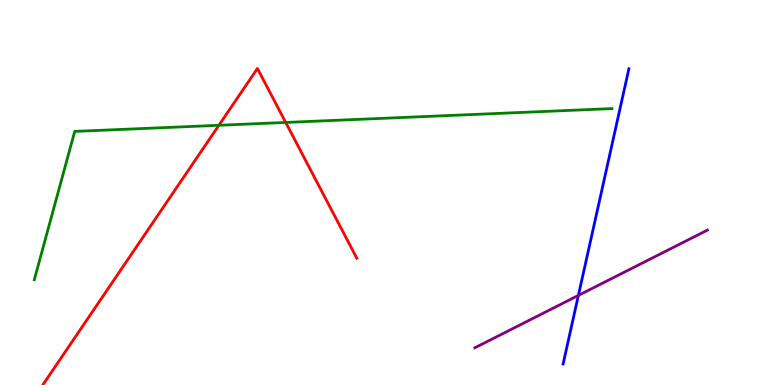[{'lines': ['blue', 'red'], 'intersections': []}, {'lines': ['green', 'red'], 'intersections': [{'x': 2.82, 'y': 6.75}, {'x': 3.69, 'y': 6.82}]}, {'lines': ['purple', 'red'], 'intersections': []}, {'lines': ['blue', 'green'], 'intersections': []}, {'lines': ['blue', 'purple'], 'intersections': [{'x': 7.46, 'y': 2.33}]}, {'lines': ['green', 'purple'], 'intersections': []}]